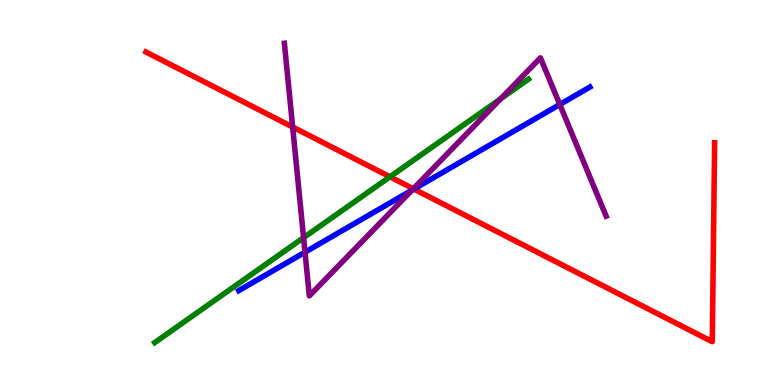[{'lines': ['blue', 'red'], 'intersections': [{'x': 5.34, 'y': 5.09}]}, {'lines': ['green', 'red'], 'intersections': [{'x': 5.03, 'y': 5.41}]}, {'lines': ['purple', 'red'], 'intersections': [{'x': 3.78, 'y': 6.7}, {'x': 5.33, 'y': 5.1}]}, {'lines': ['blue', 'green'], 'intersections': []}, {'lines': ['blue', 'purple'], 'intersections': [{'x': 3.94, 'y': 3.45}, {'x': 5.31, 'y': 5.06}, {'x': 7.22, 'y': 7.29}]}, {'lines': ['green', 'purple'], 'intersections': [{'x': 3.92, 'y': 3.83}, {'x': 6.46, 'y': 7.44}]}]